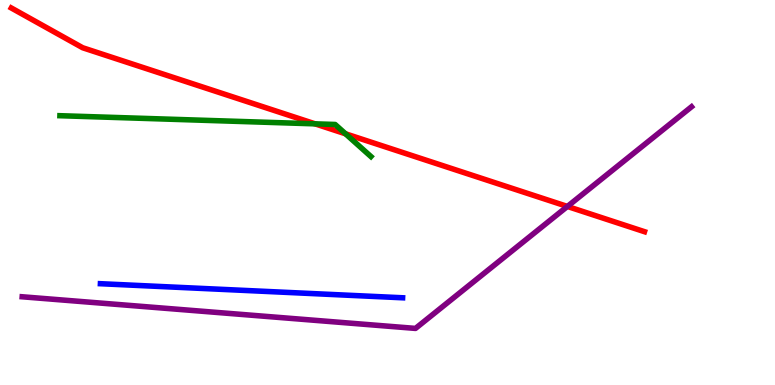[{'lines': ['blue', 'red'], 'intersections': []}, {'lines': ['green', 'red'], 'intersections': [{'x': 4.07, 'y': 6.78}, {'x': 4.46, 'y': 6.52}]}, {'lines': ['purple', 'red'], 'intersections': [{'x': 7.32, 'y': 4.64}]}, {'lines': ['blue', 'green'], 'intersections': []}, {'lines': ['blue', 'purple'], 'intersections': []}, {'lines': ['green', 'purple'], 'intersections': []}]